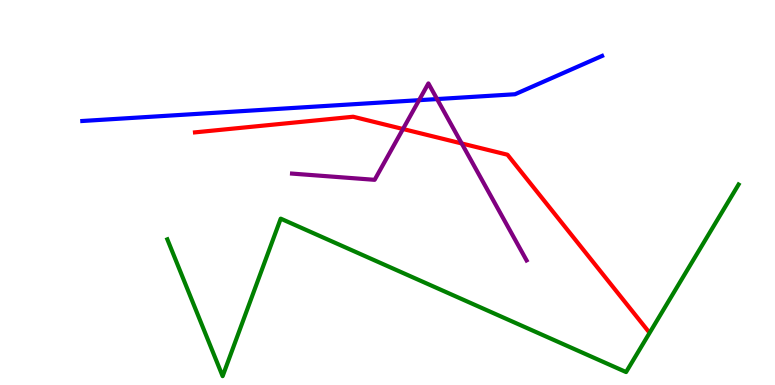[{'lines': ['blue', 'red'], 'intersections': []}, {'lines': ['green', 'red'], 'intersections': []}, {'lines': ['purple', 'red'], 'intersections': [{'x': 5.2, 'y': 6.65}, {'x': 5.96, 'y': 6.27}]}, {'lines': ['blue', 'green'], 'intersections': []}, {'lines': ['blue', 'purple'], 'intersections': [{'x': 5.41, 'y': 7.4}, {'x': 5.64, 'y': 7.43}]}, {'lines': ['green', 'purple'], 'intersections': []}]